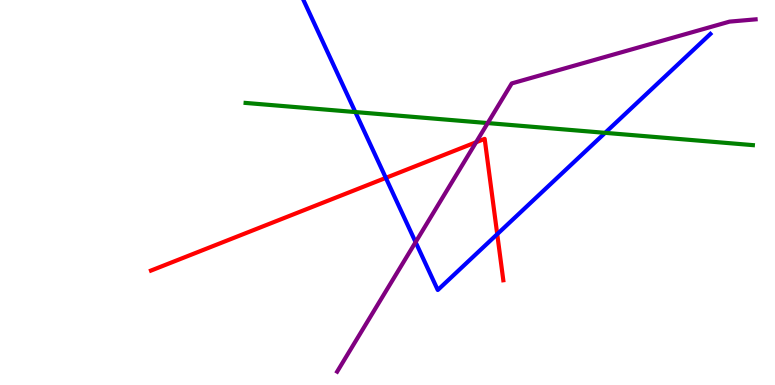[{'lines': ['blue', 'red'], 'intersections': [{'x': 4.98, 'y': 5.38}, {'x': 6.42, 'y': 3.92}]}, {'lines': ['green', 'red'], 'intersections': []}, {'lines': ['purple', 'red'], 'intersections': [{'x': 6.14, 'y': 6.31}]}, {'lines': ['blue', 'green'], 'intersections': [{'x': 4.59, 'y': 7.09}, {'x': 7.81, 'y': 6.55}]}, {'lines': ['blue', 'purple'], 'intersections': [{'x': 5.36, 'y': 3.71}]}, {'lines': ['green', 'purple'], 'intersections': [{'x': 6.29, 'y': 6.8}]}]